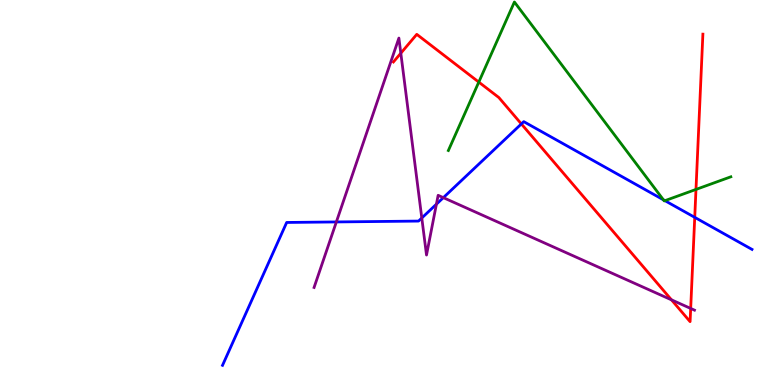[{'lines': ['blue', 'red'], 'intersections': [{'x': 6.73, 'y': 6.78}, {'x': 8.96, 'y': 4.35}]}, {'lines': ['green', 'red'], 'intersections': [{'x': 6.18, 'y': 7.87}, {'x': 8.98, 'y': 5.08}]}, {'lines': ['purple', 'red'], 'intersections': [{'x': 5.17, 'y': 8.62}, {'x': 8.66, 'y': 2.21}, {'x': 8.91, 'y': 1.99}]}, {'lines': ['blue', 'green'], 'intersections': [{'x': 8.56, 'y': 4.81}, {'x': 8.58, 'y': 4.79}]}, {'lines': ['blue', 'purple'], 'intersections': [{'x': 4.34, 'y': 4.24}, {'x': 5.44, 'y': 4.34}, {'x': 5.63, 'y': 4.7}, {'x': 5.72, 'y': 4.87}]}, {'lines': ['green', 'purple'], 'intersections': []}]